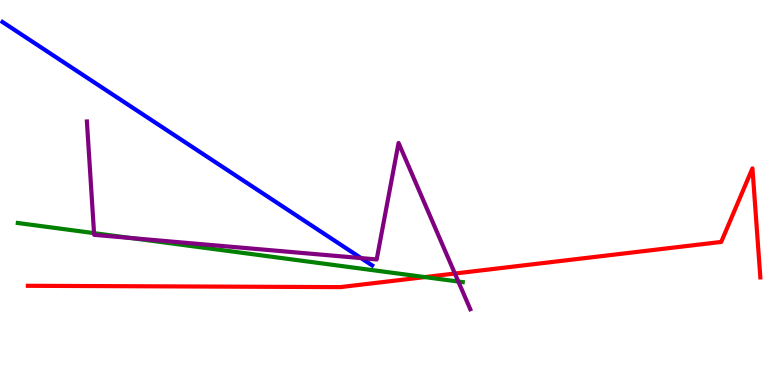[{'lines': ['blue', 'red'], 'intersections': []}, {'lines': ['green', 'red'], 'intersections': [{'x': 5.48, 'y': 2.8}]}, {'lines': ['purple', 'red'], 'intersections': [{'x': 5.87, 'y': 2.9}]}, {'lines': ['blue', 'green'], 'intersections': []}, {'lines': ['blue', 'purple'], 'intersections': [{'x': 4.66, 'y': 3.3}]}, {'lines': ['green', 'purple'], 'intersections': [{'x': 1.21, 'y': 3.94}, {'x': 1.69, 'y': 3.82}, {'x': 5.91, 'y': 2.69}]}]